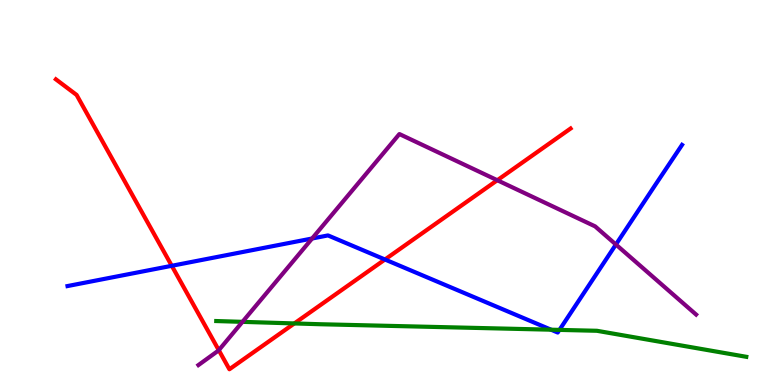[{'lines': ['blue', 'red'], 'intersections': [{'x': 2.22, 'y': 3.1}, {'x': 4.97, 'y': 3.26}]}, {'lines': ['green', 'red'], 'intersections': [{'x': 3.8, 'y': 1.6}]}, {'lines': ['purple', 'red'], 'intersections': [{'x': 2.82, 'y': 0.904}, {'x': 6.42, 'y': 5.32}]}, {'lines': ['blue', 'green'], 'intersections': [{'x': 7.11, 'y': 1.44}, {'x': 7.22, 'y': 1.43}]}, {'lines': ['blue', 'purple'], 'intersections': [{'x': 4.03, 'y': 3.81}, {'x': 7.95, 'y': 3.65}]}, {'lines': ['green', 'purple'], 'intersections': [{'x': 3.13, 'y': 1.64}]}]